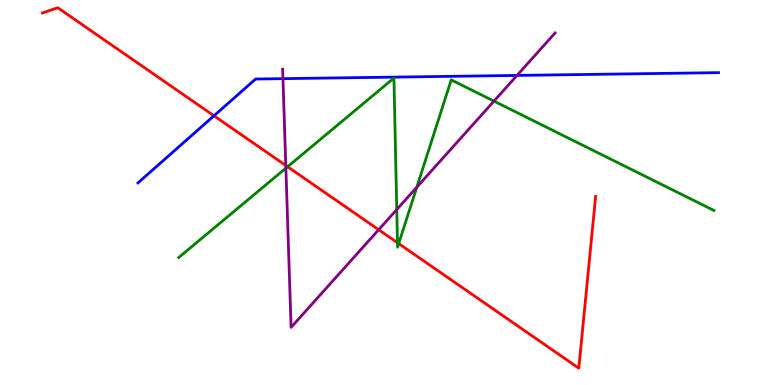[{'lines': ['blue', 'red'], 'intersections': [{'x': 2.76, 'y': 6.99}]}, {'lines': ['green', 'red'], 'intersections': [{'x': 3.71, 'y': 5.67}, {'x': 5.13, 'y': 3.7}, {'x': 5.14, 'y': 3.67}]}, {'lines': ['purple', 'red'], 'intersections': [{'x': 3.69, 'y': 5.7}, {'x': 4.89, 'y': 4.03}]}, {'lines': ['blue', 'green'], 'intersections': []}, {'lines': ['blue', 'purple'], 'intersections': [{'x': 3.65, 'y': 7.96}, {'x': 6.67, 'y': 8.04}]}, {'lines': ['green', 'purple'], 'intersections': [{'x': 3.69, 'y': 5.63}, {'x': 5.12, 'y': 4.56}, {'x': 5.38, 'y': 5.14}, {'x': 6.37, 'y': 7.37}]}]